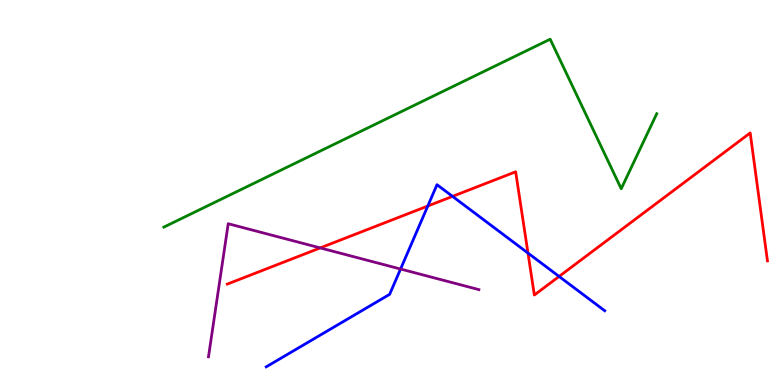[{'lines': ['blue', 'red'], 'intersections': [{'x': 5.52, 'y': 4.65}, {'x': 5.84, 'y': 4.9}, {'x': 6.81, 'y': 3.43}, {'x': 7.21, 'y': 2.82}]}, {'lines': ['green', 'red'], 'intersections': []}, {'lines': ['purple', 'red'], 'intersections': [{'x': 4.13, 'y': 3.56}]}, {'lines': ['blue', 'green'], 'intersections': []}, {'lines': ['blue', 'purple'], 'intersections': [{'x': 5.17, 'y': 3.01}]}, {'lines': ['green', 'purple'], 'intersections': []}]